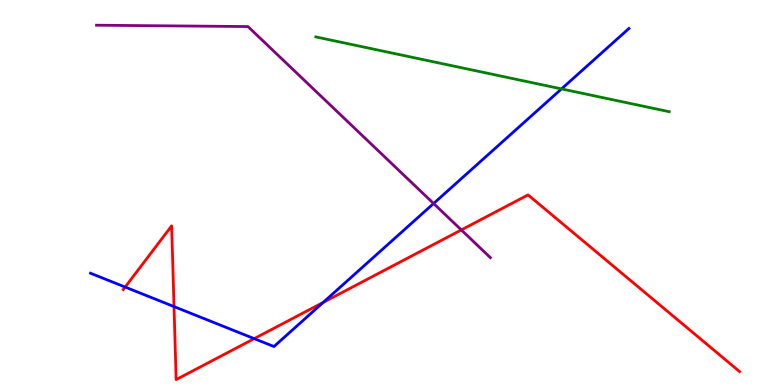[{'lines': ['blue', 'red'], 'intersections': [{'x': 1.62, 'y': 2.54}, {'x': 2.25, 'y': 2.04}, {'x': 3.28, 'y': 1.2}, {'x': 4.17, 'y': 2.14}]}, {'lines': ['green', 'red'], 'intersections': []}, {'lines': ['purple', 'red'], 'intersections': [{'x': 5.95, 'y': 4.03}]}, {'lines': ['blue', 'green'], 'intersections': [{'x': 7.25, 'y': 7.69}]}, {'lines': ['blue', 'purple'], 'intersections': [{'x': 5.59, 'y': 4.71}]}, {'lines': ['green', 'purple'], 'intersections': []}]